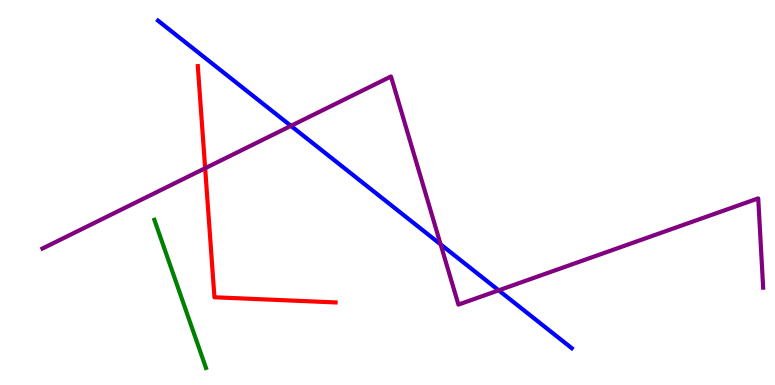[{'lines': ['blue', 'red'], 'intersections': []}, {'lines': ['green', 'red'], 'intersections': []}, {'lines': ['purple', 'red'], 'intersections': [{'x': 2.65, 'y': 5.63}]}, {'lines': ['blue', 'green'], 'intersections': []}, {'lines': ['blue', 'purple'], 'intersections': [{'x': 3.75, 'y': 6.73}, {'x': 5.69, 'y': 3.65}, {'x': 6.43, 'y': 2.46}]}, {'lines': ['green', 'purple'], 'intersections': []}]